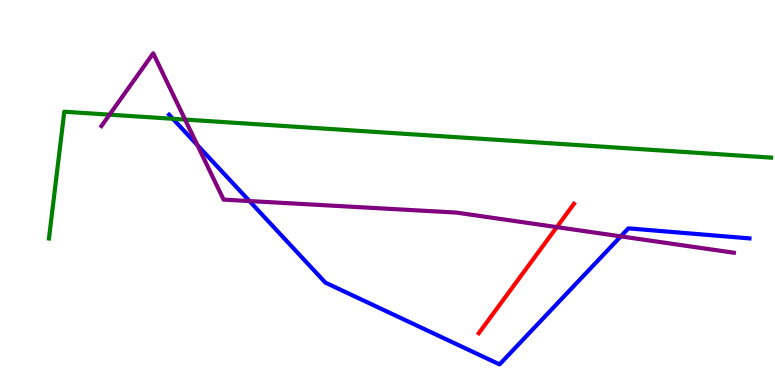[{'lines': ['blue', 'red'], 'intersections': []}, {'lines': ['green', 'red'], 'intersections': []}, {'lines': ['purple', 'red'], 'intersections': [{'x': 7.18, 'y': 4.1}]}, {'lines': ['blue', 'green'], 'intersections': [{'x': 2.23, 'y': 6.91}]}, {'lines': ['blue', 'purple'], 'intersections': [{'x': 2.55, 'y': 6.23}, {'x': 3.22, 'y': 4.78}, {'x': 8.01, 'y': 3.86}]}, {'lines': ['green', 'purple'], 'intersections': [{'x': 1.41, 'y': 7.02}, {'x': 2.39, 'y': 6.89}]}]